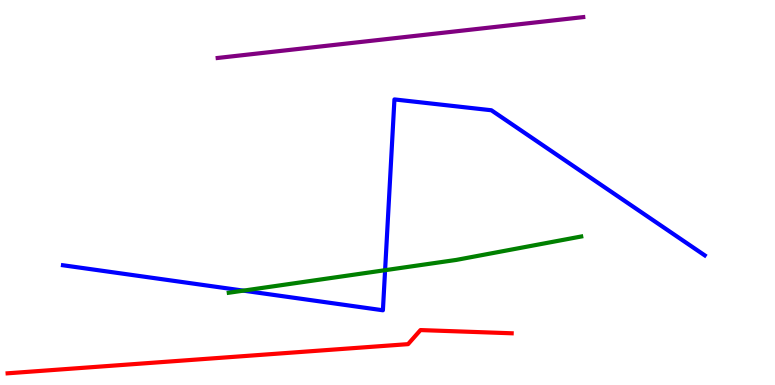[{'lines': ['blue', 'red'], 'intersections': []}, {'lines': ['green', 'red'], 'intersections': []}, {'lines': ['purple', 'red'], 'intersections': []}, {'lines': ['blue', 'green'], 'intersections': [{'x': 3.14, 'y': 2.45}, {'x': 4.97, 'y': 2.98}]}, {'lines': ['blue', 'purple'], 'intersections': []}, {'lines': ['green', 'purple'], 'intersections': []}]